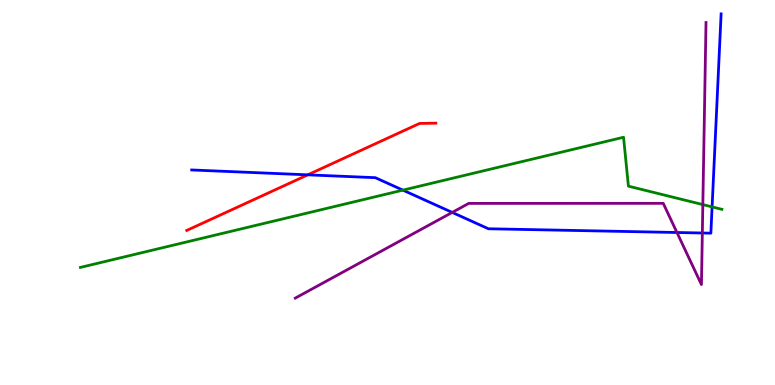[{'lines': ['blue', 'red'], 'intersections': [{'x': 3.97, 'y': 5.46}]}, {'lines': ['green', 'red'], 'intersections': []}, {'lines': ['purple', 'red'], 'intersections': []}, {'lines': ['blue', 'green'], 'intersections': [{'x': 5.2, 'y': 5.06}, {'x': 9.19, 'y': 4.63}]}, {'lines': ['blue', 'purple'], 'intersections': [{'x': 5.84, 'y': 4.48}, {'x': 8.73, 'y': 3.96}, {'x': 9.06, 'y': 3.95}]}, {'lines': ['green', 'purple'], 'intersections': [{'x': 9.07, 'y': 4.69}]}]